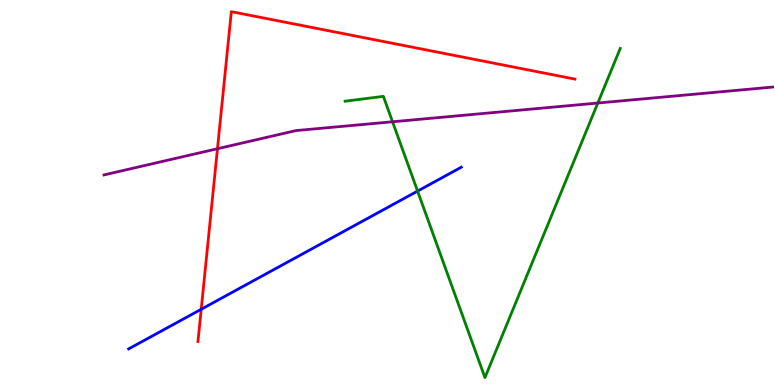[{'lines': ['blue', 'red'], 'intersections': [{'x': 2.6, 'y': 1.97}]}, {'lines': ['green', 'red'], 'intersections': []}, {'lines': ['purple', 'red'], 'intersections': [{'x': 2.81, 'y': 6.14}]}, {'lines': ['blue', 'green'], 'intersections': [{'x': 5.39, 'y': 5.04}]}, {'lines': ['blue', 'purple'], 'intersections': []}, {'lines': ['green', 'purple'], 'intersections': [{'x': 5.07, 'y': 6.84}, {'x': 7.71, 'y': 7.32}]}]